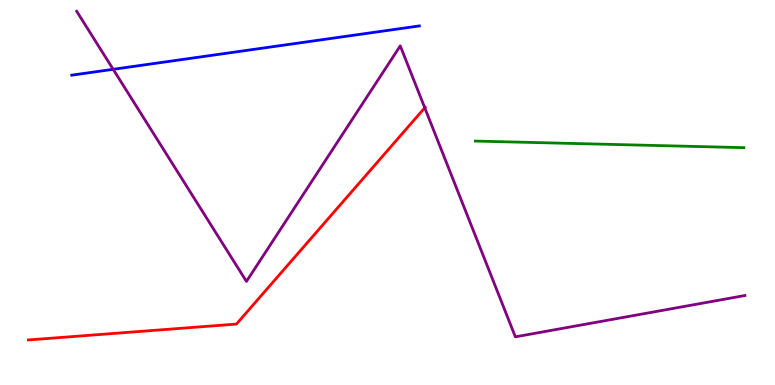[{'lines': ['blue', 'red'], 'intersections': []}, {'lines': ['green', 'red'], 'intersections': []}, {'lines': ['purple', 'red'], 'intersections': [{'x': 5.48, 'y': 7.2}]}, {'lines': ['blue', 'green'], 'intersections': []}, {'lines': ['blue', 'purple'], 'intersections': [{'x': 1.46, 'y': 8.2}]}, {'lines': ['green', 'purple'], 'intersections': []}]